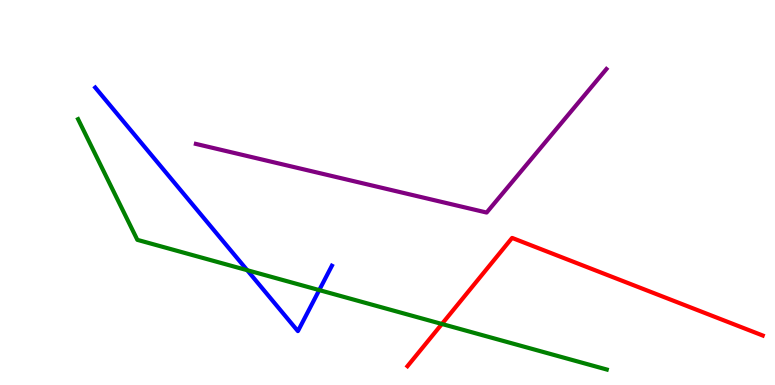[{'lines': ['blue', 'red'], 'intersections': []}, {'lines': ['green', 'red'], 'intersections': [{'x': 5.7, 'y': 1.58}]}, {'lines': ['purple', 'red'], 'intersections': []}, {'lines': ['blue', 'green'], 'intersections': [{'x': 3.19, 'y': 2.98}, {'x': 4.12, 'y': 2.47}]}, {'lines': ['blue', 'purple'], 'intersections': []}, {'lines': ['green', 'purple'], 'intersections': []}]